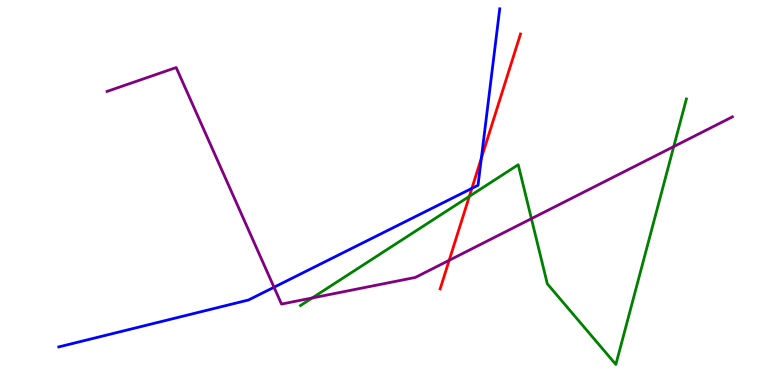[{'lines': ['blue', 'red'], 'intersections': [{'x': 6.09, 'y': 5.11}, {'x': 6.21, 'y': 5.89}]}, {'lines': ['green', 'red'], 'intersections': [{'x': 6.06, 'y': 4.9}]}, {'lines': ['purple', 'red'], 'intersections': [{'x': 5.8, 'y': 3.24}]}, {'lines': ['blue', 'green'], 'intersections': []}, {'lines': ['blue', 'purple'], 'intersections': [{'x': 3.54, 'y': 2.54}]}, {'lines': ['green', 'purple'], 'intersections': [{'x': 4.03, 'y': 2.26}, {'x': 6.86, 'y': 4.32}, {'x': 8.69, 'y': 6.19}]}]